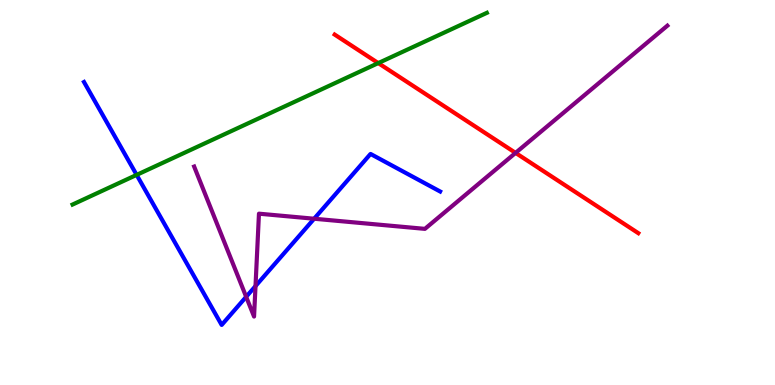[{'lines': ['blue', 'red'], 'intersections': []}, {'lines': ['green', 'red'], 'intersections': [{'x': 4.88, 'y': 8.36}]}, {'lines': ['purple', 'red'], 'intersections': [{'x': 6.65, 'y': 6.03}]}, {'lines': ['blue', 'green'], 'intersections': [{'x': 1.76, 'y': 5.46}]}, {'lines': ['blue', 'purple'], 'intersections': [{'x': 3.18, 'y': 2.29}, {'x': 3.3, 'y': 2.57}, {'x': 4.05, 'y': 4.32}]}, {'lines': ['green', 'purple'], 'intersections': []}]